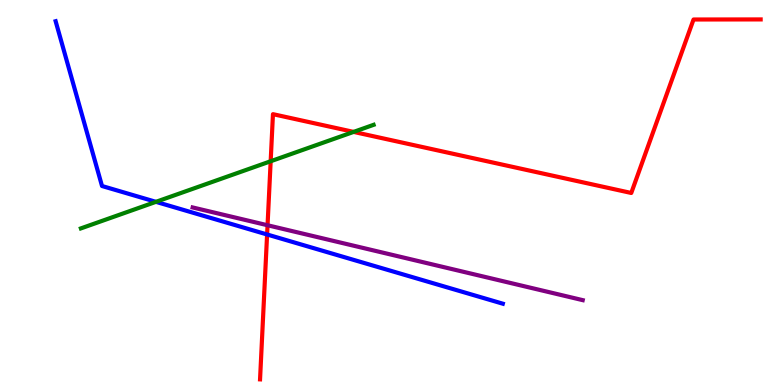[{'lines': ['blue', 'red'], 'intersections': [{'x': 3.45, 'y': 3.91}]}, {'lines': ['green', 'red'], 'intersections': [{'x': 3.49, 'y': 5.81}, {'x': 4.56, 'y': 6.57}]}, {'lines': ['purple', 'red'], 'intersections': [{'x': 3.45, 'y': 4.15}]}, {'lines': ['blue', 'green'], 'intersections': [{'x': 2.01, 'y': 4.76}]}, {'lines': ['blue', 'purple'], 'intersections': []}, {'lines': ['green', 'purple'], 'intersections': []}]